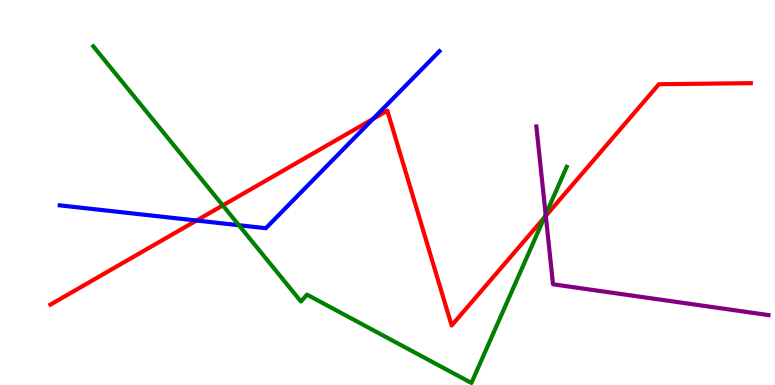[{'lines': ['blue', 'red'], 'intersections': [{'x': 2.54, 'y': 4.27}, {'x': 4.81, 'y': 6.91}]}, {'lines': ['green', 'red'], 'intersections': [{'x': 2.87, 'y': 4.66}, {'x': 7.02, 'y': 4.35}]}, {'lines': ['purple', 'red'], 'intersections': [{'x': 7.04, 'y': 4.39}]}, {'lines': ['blue', 'green'], 'intersections': [{'x': 3.08, 'y': 4.15}]}, {'lines': ['blue', 'purple'], 'intersections': []}, {'lines': ['green', 'purple'], 'intersections': [{'x': 7.04, 'y': 4.43}]}]